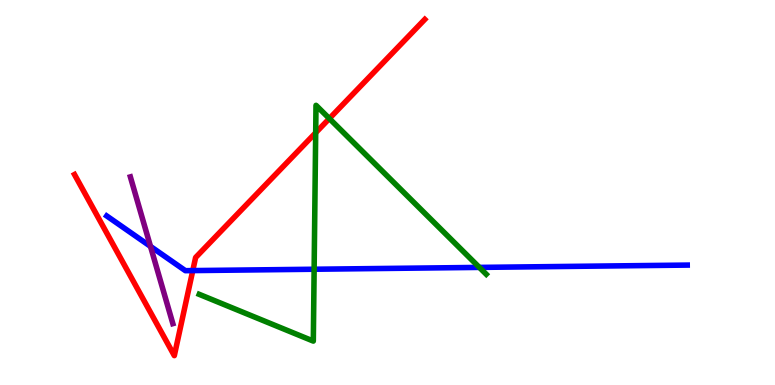[{'lines': ['blue', 'red'], 'intersections': [{'x': 2.49, 'y': 2.97}]}, {'lines': ['green', 'red'], 'intersections': [{'x': 4.07, 'y': 6.55}, {'x': 4.25, 'y': 6.92}]}, {'lines': ['purple', 'red'], 'intersections': []}, {'lines': ['blue', 'green'], 'intersections': [{'x': 4.05, 'y': 3.01}, {'x': 6.19, 'y': 3.05}]}, {'lines': ['blue', 'purple'], 'intersections': [{'x': 1.94, 'y': 3.6}]}, {'lines': ['green', 'purple'], 'intersections': []}]